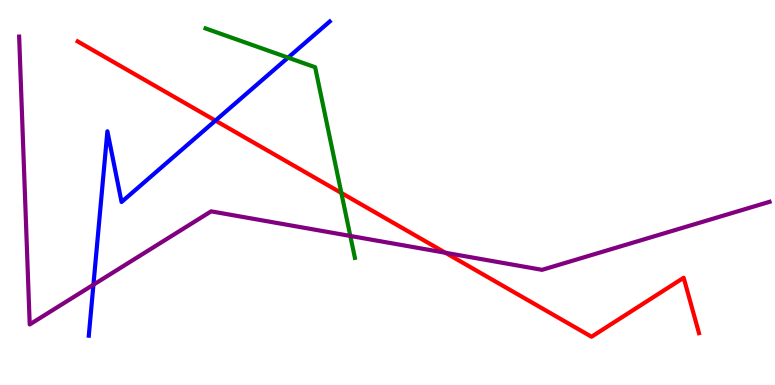[{'lines': ['blue', 'red'], 'intersections': [{'x': 2.78, 'y': 6.87}]}, {'lines': ['green', 'red'], 'intersections': [{'x': 4.4, 'y': 4.99}]}, {'lines': ['purple', 'red'], 'intersections': [{'x': 5.75, 'y': 3.43}]}, {'lines': ['blue', 'green'], 'intersections': [{'x': 3.72, 'y': 8.5}]}, {'lines': ['blue', 'purple'], 'intersections': [{'x': 1.21, 'y': 2.6}]}, {'lines': ['green', 'purple'], 'intersections': [{'x': 4.52, 'y': 3.87}]}]